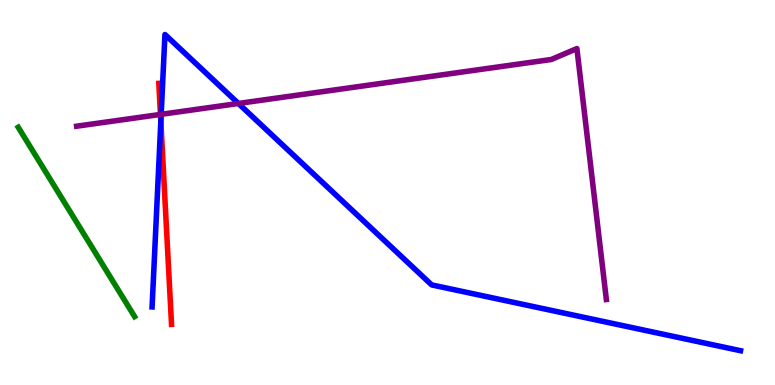[{'lines': ['blue', 'red'], 'intersections': [{'x': 2.08, 'y': 6.84}]}, {'lines': ['green', 'red'], 'intersections': []}, {'lines': ['purple', 'red'], 'intersections': [{'x': 2.07, 'y': 7.03}]}, {'lines': ['blue', 'green'], 'intersections': []}, {'lines': ['blue', 'purple'], 'intersections': [{'x': 2.08, 'y': 7.03}, {'x': 3.08, 'y': 7.31}]}, {'lines': ['green', 'purple'], 'intersections': []}]